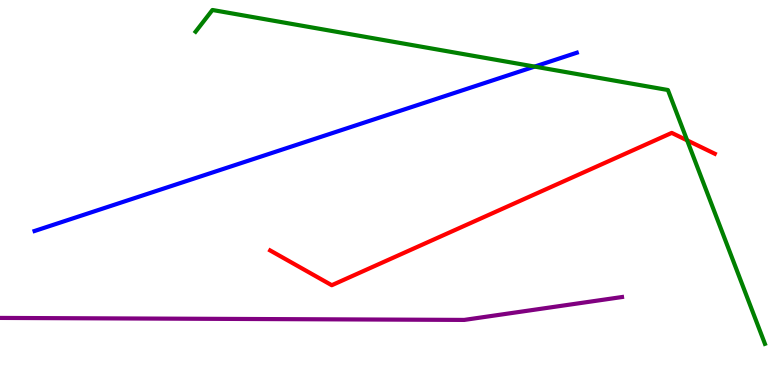[{'lines': ['blue', 'red'], 'intersections': []}, {'lines': ['green', 'red'], 'intersections': [{'x': 8.87, 'y': 6.35}]}, {'lines': ['purple', 'red'], 'intersections': []}, {'lines': ['blue', 'green'], 'intersections': [{'x': 6.9, 'y': 8.27}]}, {'lines': ['blue', 'purple'], 'intersections': []}, {'lines': ['green', 'purple'], 'intersections': []}]